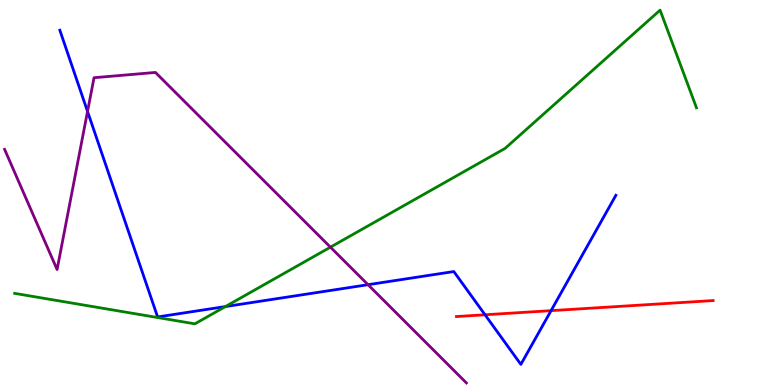[{'lines': ['blue', 'red'], 'intersections': [{'x': 6.26, 'y': 1.82}, {'x': 7.11, 'y': 1.93}]}, {'lines': ['green', 'red'], 'intersections': []}, {'lines': ['purple', 'red'], 'intersections': []}, {'lines': ['blue', 'green'], 'intersections': [{'x': 2.91, 'y': 2.04}]}, {'lines': ['blue', 'purple'], 'intersections': [{'x': 1.13, 'y': 7.11}, {'x': 4.75, 'y': 2.61}]}, {'lines': ['green', 'purple'], 'intersections': [{'x': 4.26, 'y': 3.58}]}]